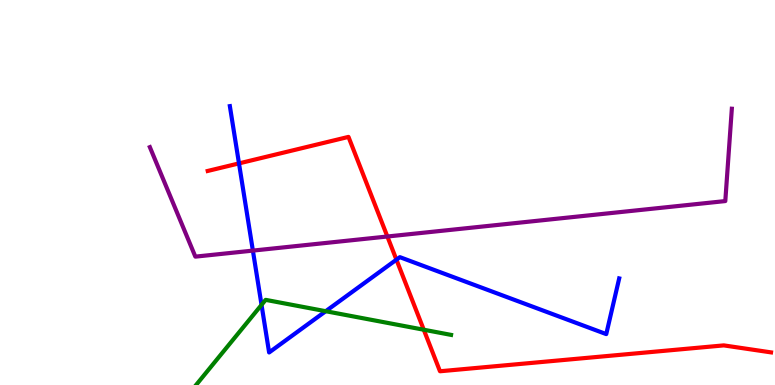[{'lines': ['blue', 'red'], 'intersections': [{'x': 3.08, 'y': 5.76}, {'x': 5.12, 'y': 3.26}]}, {'lines': ['green', 'red'], 'intersections': [{'x': 5.47, 'y': 1.44}]}, {'lines': ['purple', 'red'], 'intersections': [{'x': 5.0, 'y': 3.86}]}, {'lines': ['blue', 'green'], 'intersections': [{'x': 3.37, 'y': 2.08}, {'x': 4.2, 'y': 1.92}]}, {'lines': ['blue', 'purple'], 'intersections': [{'x': 3.26, 'y': 3.49}]}, {'lines': ['green', 'purple'], 'intersections': []}]